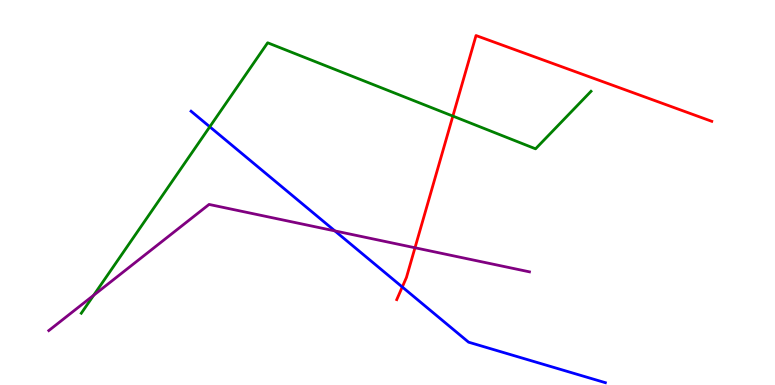[{'lines': ['blue', 'red'], 'intersections': [{'x': 5.19, 'y': 2.55}]}, {'lines': ['green', 'red'], 'intersections': [{'x': 5.84, 'y': 6.98}]}, {'lines': ['purple', 'red'], 'intersections': [{'x': 5.35, 'y': 3.56}]}, {'lines': ['blue', 'green'], 'intersections': [{'x': 2.71, 'y': 6.71}]}, {'lines': ['blue', 'purple'], 'intersections': [{'x': 4.32, 'y': 4.0}]}, {'lines': ['green', 'purple'], 'intersections': [{'x': 1.21, 'y': 2.33}]}]